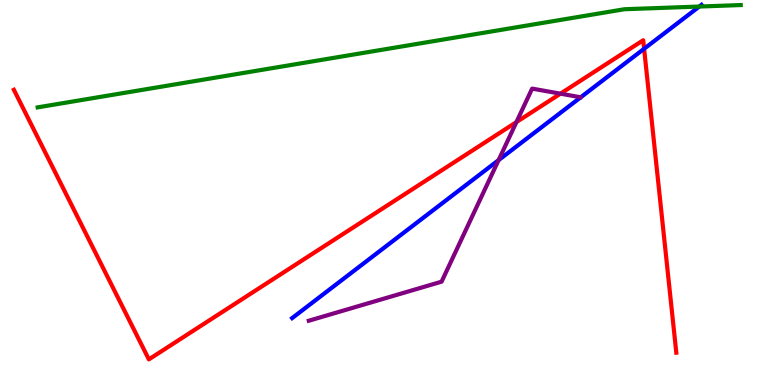[{'lines': ['blue', 'red'], 'intersections': [{'x': 8.31, 'y': 8.73}]}, {'lines': ['green', 'red'], 'intersections': []}, {'lines': ['purple', 'red'], 'intersections': [{'x': 6.66, 'y': 6.83}, {'x': 7.23, 'y': 7.57}]}, {'lines': ['blue', 'green'], 'intersections': [{'x': 9.02, 'y': 9.83}]}, {'lines': ['blue', 'purple'], 'intersections': [{'x': 6.43, 'y': 5.84}]}, {'lines': ['green', 'purple'], 'intersections': []}]